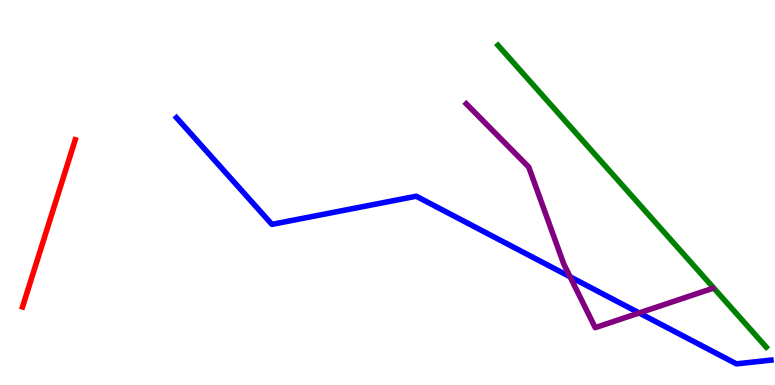[{'lines': ['blue', 'red'], 'intersections': []}, {'lines': ['green', 'red'], 'intersections': []}, {'lines': ['purple', 'red'], 'intersections': []}, {'lines': ['blue', 'green'], 'intersections': []}, {'lines': ['blue', 'purple'], 'intersections': [{'x': 7.36, 'y': 2.81}, {'x': 8.25, 'y': 1.87}]}, {'lines': ['green', 'purple'], 'intersections': []}]